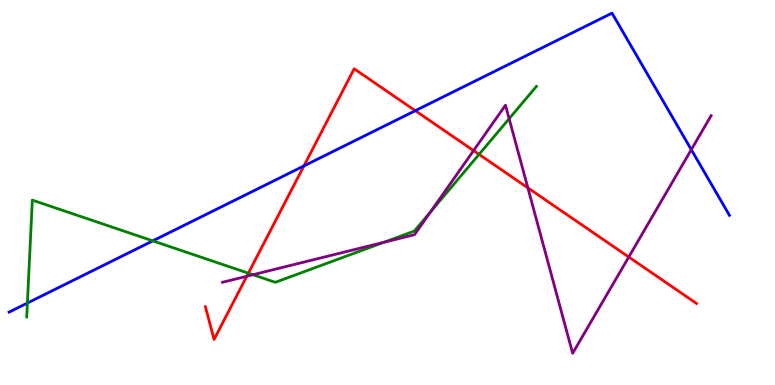[{'lines': ['blue', 'red'], 'intersections': [{'x': 3.92, 'y': 5.69}, {'x': 5.36, 'y': 7.13}]}, {'lines': ['green', 'red'], 'intersections': [{'x': 3.2, 'y': 2.9}, {'x': 6.18, 'y': 5.99}]}, {'lines': ['purple', 'red'], 'intersections': [{'x': 3.18, 'y': 2.82}, {'x': 6.11, 'y': 6.09}, {'x': 6.81, 'y': 5.12}, {'x': 8.11, 'y': 3.32}]}, {'lines': ['blue', 'green'], 'intersections': [{'x': 0.353, 'y': 2.13}, {'x': 1.97, 'y': 3.74}]}, {'lines': ['blue', 'purple'], 'intersections': [{'x': 8.92, 'y': 6.11}]}, {'lines': ['green', 'purple'], 'intersections': [{'x': 3.26, 'y': 2.86}, {'x': 4.95, 'y': 3.71}, {'x': 5.55, 'y': 4.49}, {'x': 6.57, 'y': 6.92}]}]